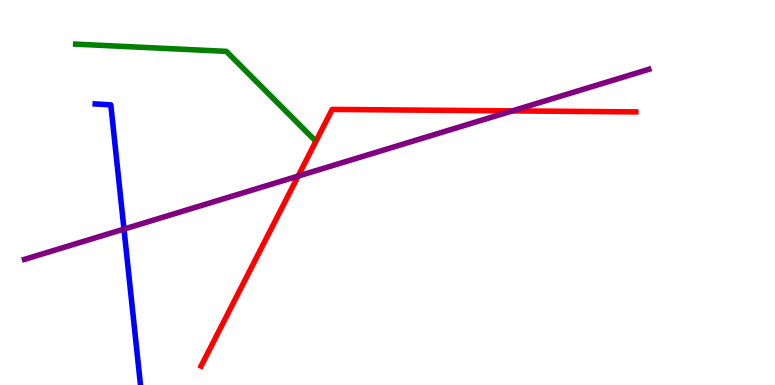[{'lines': ['blue', 'red'], 'intersections': []}, {'lines': ['green', 'red'], 'intersections': []}, {'lines': ['purple', 'red'], 'intersections': [{'x': 3.85, 'y': 5.43}, {'x': 6.61, 'y': 7.12}]}, {'lines': ['blue', 'green'], 'intersections': []}, {'lines': ['blue', 'purple'], 'intersections': [{'x': 1.6, 'y': 4.05}]}, {'lines': ['green', 'purple'], 'intersections': []}]